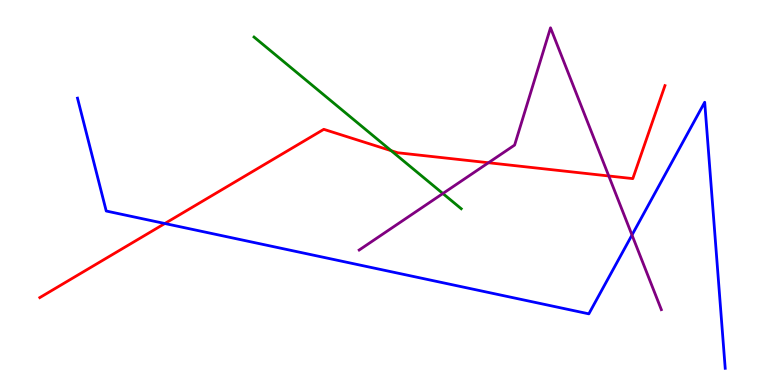[{'lines': ['blue', 'red'], 'intersections': [{'x': 2.13, 'y': 4.19}]}, {'lines': ['green', 'red'], 'intersections': [{'x': 5.05, 'y': 6.09}]}, {'lines': ['purple', 'red'], 'intersections': [{'x': 6.3, 'y': 5.77}, {'x': 7.86, 'y': 5.43}]}, {'lines': ['blue', 'green'], 'intersections': []}, {'lines': ['blue', 'purple'], 'intersections': [{'x': 8.15, 'y': 3.9}]}, {'lines': ['green', 'purple'], 'intersections': [{'x': 5.71, 'y': 4.97}]}]